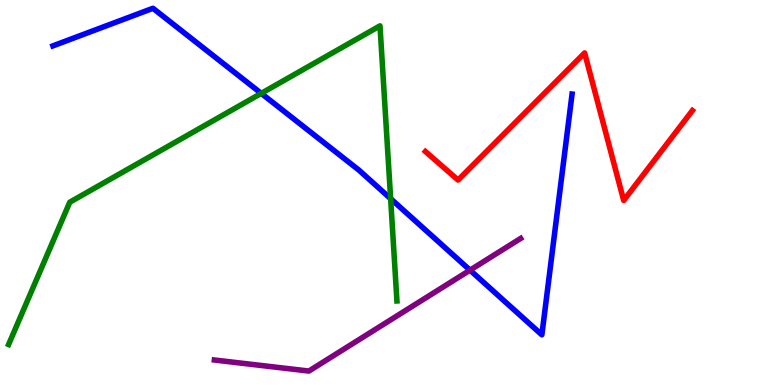[{'lines': ['blue', 'red'], 'intersections': []}, {'lines': ['green', 'red'], 'intersections': []}, {'lines': ['purple', 'red'], 'intersections': []}, {'lines': ['blue', 'green'], 'intersections': [{'x': 3.37, 'y': 7.57}, {'x': 5.04, 'y': 4.84}]}, {'lines': ['blue', 'purple'], 'intersections': [{'x': 6.06, 'y': 2.98}]}, {'lines': ['green', 'purple'], 'intersections': []}]